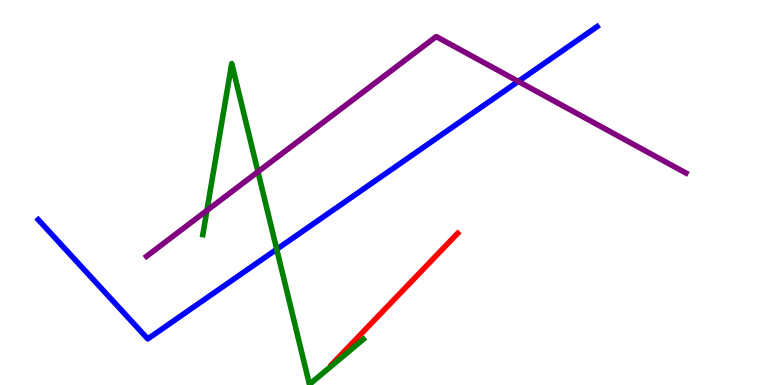[{'lines': ['blue', 'red'], 'intersections': []}, {'lines': ['green', 'red'], 'intersections': []}, {'lines': ['purple', 'red'], 'intersections': []}, {'lines': ['blue', 'green'], 'intersections': [{'x': 3.57, 'y': 3.53}]}, {'lines': ['blue', 'purple'], 'intersections': [{'x': 6.69, 'y': 7.89}]}, {'lines': ['green', 'purple'], 'intersections': [{'x': 2.67, 'y': 4.53}, {'x': 3.33, 'y': 5.54}]}]